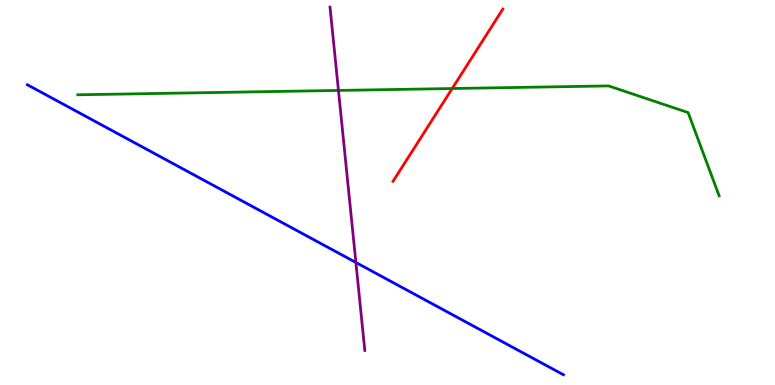[{'lines': ['blue', 'red'], 'intersections': []}, {'lines': ['green', 'red'], 'intersections': [{'x': 5.83, 'y': 7.7}]}, {'lines': ['purple', 'red'], 'intersections': []}, {'lines': ['blue', 'green'], 'intersections': []}, {'lines': ['blue', 'purple'], 'intersections': [{'x': 4.59, 'y': 3.18}]}, {'lines': ['green', 'purple'], 'intersections': [{'x': 4.37, 'y': 7.65}]}]